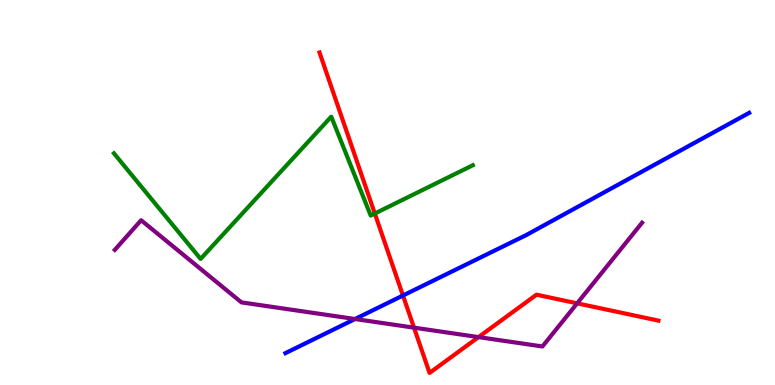[{'lines': ['blue', 'red'], 'intersections': [{'x': 5.2, 'y': 2.32}]}, {'lines': ['green', 'red'], 'intersections': [{'x': 4.84, 'y': 4.45}]}, {'lines': ['purple', 'red'], 'intersections': [{'x': 5.34, 'y': 1.49}, {'x': 6.17, 'y': 1.24}, {'x': 7.45, 'y': 2.12}]}, {'lines': ['blue', 'green'], 'intersections': []}, {'lines': ['blue', 'purple'], 'intersections': [{'x': 4.58, 'y': 1.71}]}, {'lines': ['green', 'purple'], 'intersections': []}]